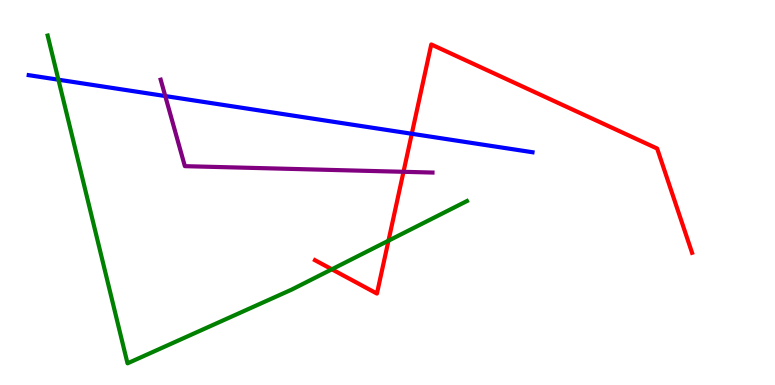[{'lines': ['blue', 'red'], 'intersections': [{'x': 5.31, 'y': 6.53}]}, {'lines': ['green', 'red'], 'intersections': [{'x': 4.28, 'y': 3.01}, {'x': 5.01, 'y': 3.75}]}, {'lines': ['purple', 'red'], 'intersections': [{'x': 5.21, 'y': 5.54}]}, {'lines': ['blue', 'green'], 'intersections': [{'x': 0.754, 'y': 7.93}]}, {'lines': ['blue', 'purple'], 'intersections': [{'x': 2.13, 'y': 7.51}]}, {'lines': ['green', 'purple'], 'intersections': []}]